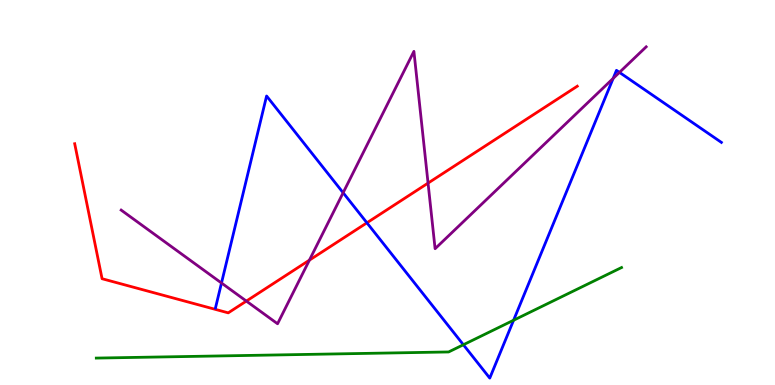[{'lines': ['blue', 'red'], 'intersections': [{'x': 4.73, 'y': 4.21}]}, {'lines': ['green', 'red'], 'intersections': []}, {'lines': ['purple', 'red'], 'intersections': [{'x': 3.18, 'y': 2.18}, {'x': 3.99, 'y': 3.24}, {'x': 5.52, 'y': 5.24}]}, {'lines': ['blue', 'green'], 'intersections': [{'x': 5.98, 'y': 1.05}, {'x': 6.63, 'y': 1.68}]}, {'lines': ['blue', 'purple'], 'intersections': [{'x': 2.86, 'y': 2.65}, {'x': 4.43, 'y': 4.99}, {'x': 7.91, 'y': 7.96}, {'x': 7.99, 'y': 8.12}]}, {'lines': ['green', 'purple'], 'intersections': []}]